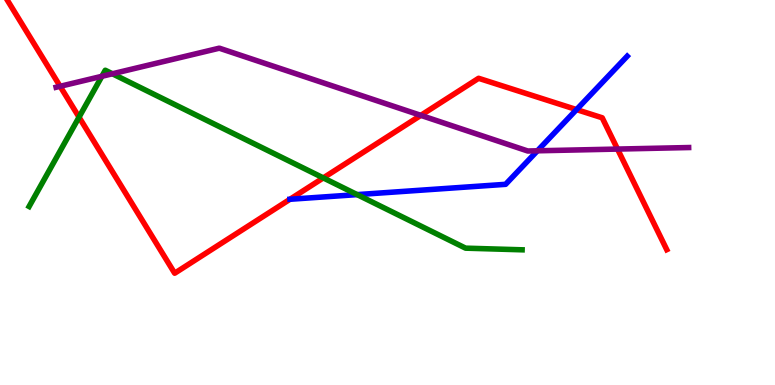[{'lines': ['blue', 'red'], 'intersections': [{'x': 3.74, 'y': 4.82}, {'x': 7.44, 'y': 7.15}]}, {'lines': ['green', 'red'], 'intersections': [{'x': 1.02, 'y': 6.96}, {'x': 4.17, 'y': 5.38}]}, {'lines': ['purple', 'red'], 'intersections': [{'x': 0.776, 'y': 7.76}, {'x': 5.43, 'y': 7.0}, {'x': 7.97, 'y': 6.13}]}, {'lines': ['blue', 'green'], 'intersections': [{'x': 4.61, 'y': 4.95}]}, {'lines': ['blue', 'purple'], 'intersections': [{'x': 6.93, 'y': 6.08}]}, {'lines': ['green', 'purple'], 'intersections': [{'x': 1.31, 'y': 8.02}, {'x': 1.45, 'y': 8.08}]}]